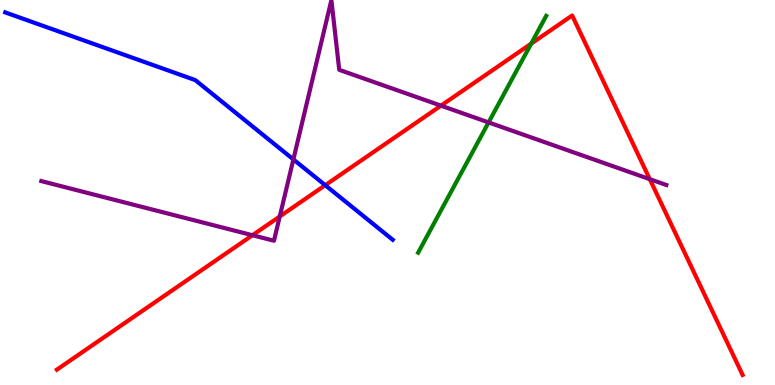[{'lines': ['blue', 'red'], 'intersections': [{'x': 4.2, 'y': 5.19}]}, {'lines': ['green', 'red'], 'intersections': [{'x': 6.85, 'y': 8.87}]}, {'lines': ['purple', 'red'], 'intersections': [{'x': 3.26, 'y': 3.89}, {'x': 3.61, 'y': 4.38}, {'x': 5.69, 'y': 7.26}, {'x': 8.38, 'y': 5.35}]}, {'lines': ['blue', 'green'], 'intersections': []}, {'lines': ['blue', 'purple'], 'intersections': [{'x': 3.79, 'y': 5.86}]}, {'lines': ['green', 'purple'], 'intersections': [{'x': 6.3, 'y': 6.82}]}]